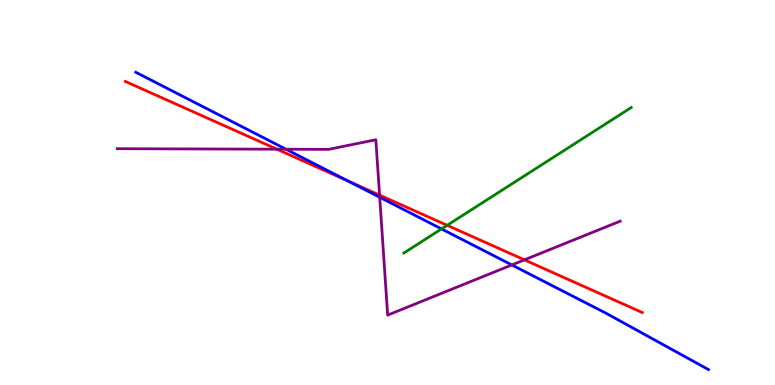[{'lines': ['blue', 'red'], 'intersections': [{'x': 4.49, 'y': 5.3}]}, {'lines': ['green', 'red'], 'intersections': [{'x': 5.77, 'y': 4.15}]}, {'lines': ['purple', 'red'], 'intersections': [{'x': 3.57, 'y': 6.12}, {'x': 4.9, 'y': 4.93}, {'x': 6.77, 'y': 3.25}]}, {'lines': ['blue', 'green'], 'intersections': [{'x': 5.7, 'y': 4.05}]}, {'lines': ['blue', 'purple'], 'intersections': [{'x': 3.69, 'y': 6.12}, {'x': 4.9, 'y': 4.88}, {'x': 6.6, 'y': 3.12}]}, {'lines': ['green', 'purple'], 'intersections': []}]